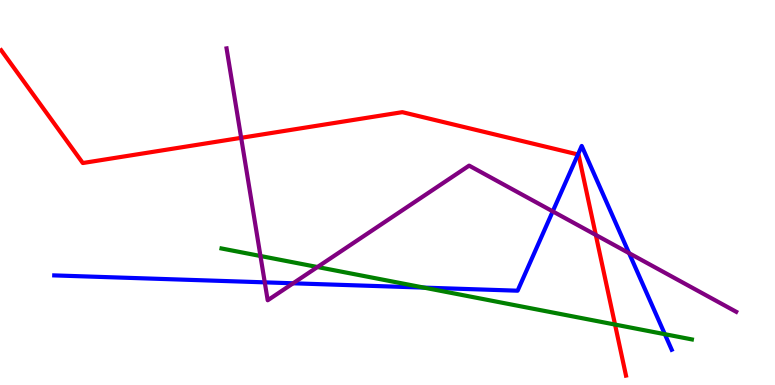[{'lines': ['blue', 'red'], 'intersections': [{'x': 7.46, 'y': 5.99}]}, {'lines': ['green', 'red'], 'intersections': [{'x': 7.94, 'y': 1.57}]}, {'lines': ['purple', 'red'], 'intersections': [{'x': 3.11, 'y': 6.42}, {'x': 7.69, 'y': 3.9}]}, {'lines': ['blue', 'green'], 'intersections': [{'x': 5.47, 'y': 2.53}, {'x': 8.58, 'y': 1.32}]}, {'lines': ['blue', 'purple'], 'intersections': [{'x': 3.42, 'y': 2.67}, {'x': 3.78, 'y': 2.64}, {'x': 7.13, 'y': 4.51}, {'x': 8.12, 'y': 3.42}]}, {'lines': ['green', 'purple'], 'intersections': [{'x': 3.36, 'y': 3.35}, {'x': 4.1, 'y': 3.06}]}]